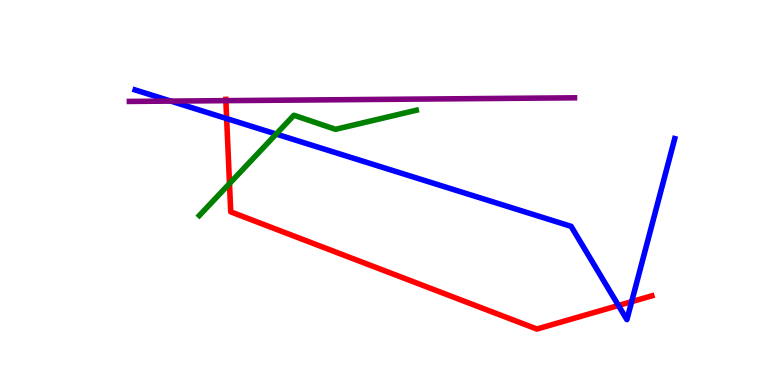[{'lines': ['blue', 'red'], 'intersections': [{'x': 2.92, 'y': 6.92}, {'x': 7.98, 'y': 2.07}, {'x': 8.15, 'y': 2.16}]}, {'lines': ['green', 'red'], 'intersections': [{'x': 2.96, 'y': 5.23}]}, {'lines': ['purple', 'red'], 'intersections': [{'x': 2.91, 'y': 7.39}]}, {'lines': ['blue', 'green'], 'intersections': [{'x': 3.56, 'y': 6.52}]}, {'lines': ['blue', 'purple'], 'intersections': [{'x': 2.2, 'y': 7.37}]}, {'lines': ['green', 'purple'], 'intersections': []}]